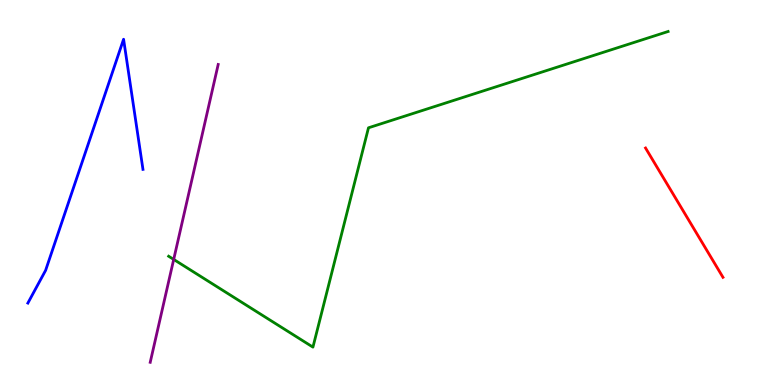[{'lines': ['blue', 'red'], 'intersections': []}, {'lines': ['green', 'red'], 'intersections': []}, {'lines': ['purple', 'red'], 'intersections': []}, {'lines': ['blue', 'green'], 'intersections': []}, {'lines': ['blue', 'purple'], 'intersections': []}, {'lines': ['green', 'purple'], 'intersections': [{'x': 2.24, 'y': 3.26}]}]